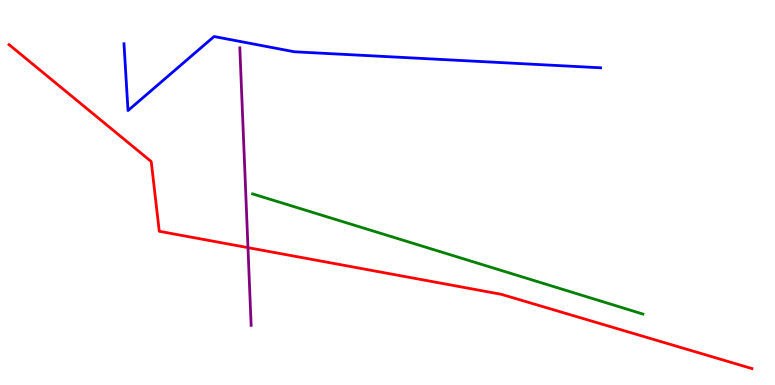[{'lines': ['blue', 'red'], 'intersections': []}, {'lines': ['green', 'red'], 'intersections': []}, {'lines': ['purple', 'red'], 'intersections': [{'x': 3.2, 'y': 3.57}]}, {'lines': ['blue', 'green'], 'intersections': []}, {'lines': ['blue', 'purple'], 'intersections': []}, {'lines': ['green', 'purple'], 'intersections': []}]